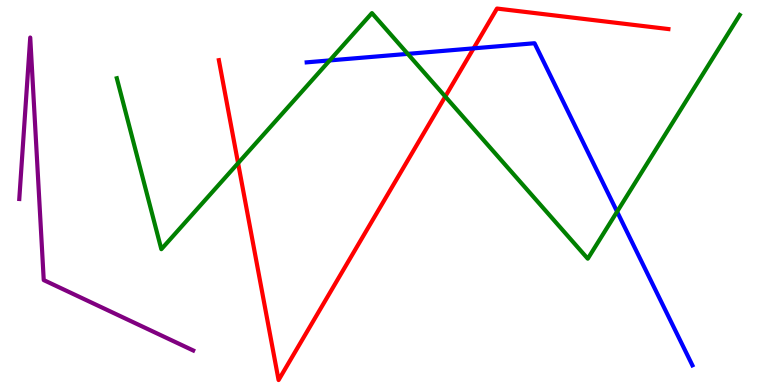[{'lines': ['blue', 'red'], 'intersections': [{'x': 6.11, 'y': 8.74}]}, {'lines': ['green', 'red'], 'intersections': [{'x': 3.07, 'y': 5.76}, {'x': 5.75, 'y': 7.49}]}, {'lines': ['purple', 'red'], 'intersections': []}, {'lines': ['blue', 'green'], 'intersections': [{'x': 4.25, 'y': 8.43}, {'x': 5.26, 'y': 8.6}, {'x': 7.96, 'y': 4.5}]}, {'lines': ['blue', 'purple'], 'intersections': []}, {'lines': ['green', 'purple'], 'intersections': []}]